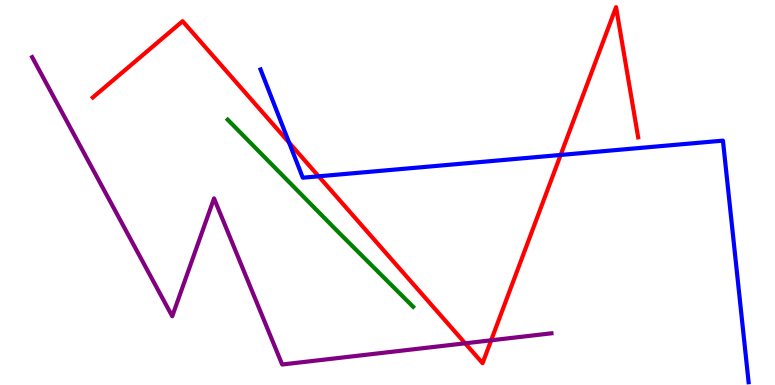[{'lines': ['blue', 'red'], 'intersections': [{'x': 3.73, 'y': 6.3}, {'x': 4.11, 'y': 5.42}, {'x': 7.23, 'y': 5.98}]}, {'lines': ['green', 'red'], 'intersections': []}, {'lines': ['purple', 'red'], 'intersections': [{'x': 6.0, 'y': 1.08}, {'x': 6.34, 'y': 1.16}]}, {'lines': ['blue', 'green'], 'intersections': []}, {'lines': ['blue', 'purple'], 'intersections': []}, {'lines': ['green', 'purple'], 'intersections': []}]